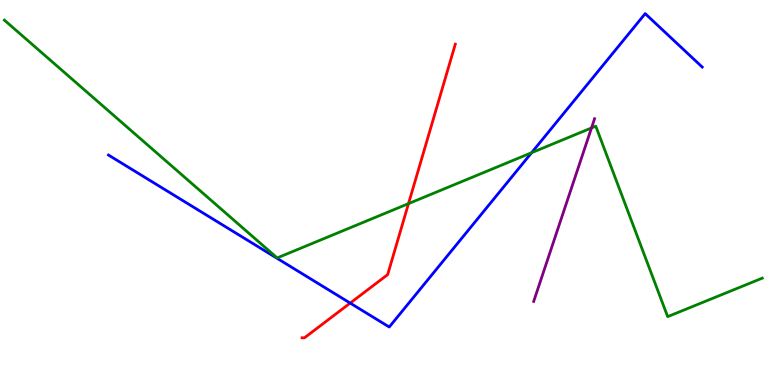[{'lines': ['blue', 'red'], 'intersections': [{'x': 4.52, 'y': 2.13}]}, {'lines': ['green', 'red'], 'intersections': [{'x': 5.27, 'y': 4.71}]}, {'lines': ['purple', 'red'], 'intersections': []}, {'lines': ['blue', 'green'], 'intersections': [{'x': 6.86, 'y': 6.03}]}, {'lines': ['blue', 'purple'], 'intersections': []}, {'lines': ['green', 'purple'], 'intersections': [{'x': 7.63, 'y': 6.68}]}]